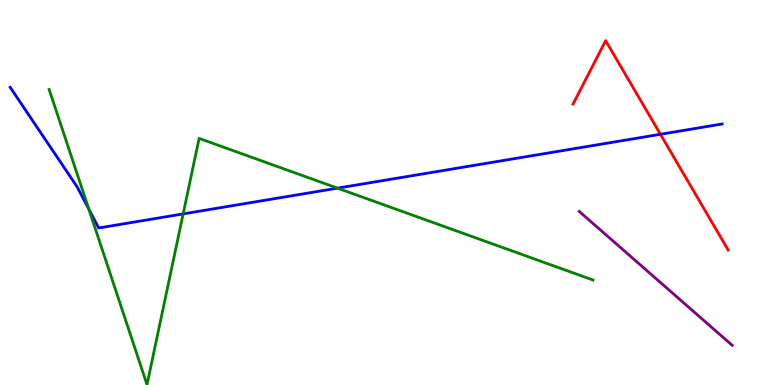[{'lines': ['blue', 'red'], 'intersections': [{'x': 8.52, 'y': 6.51}]}, {'lines': ['green', 'red'], 'intersections': []}, {'lines': ['purple', 'red'], 'intersections': []}, {'lines': ['blue', 'green'], 'intersections': [{'x': 1.15, 'y': 4.57}, {'x': 2.36, 'y': 4.44}, {'x': 4.36, 'y': 5.11}]}, {'lines': ['blue', 'purple'], 'intersections': []}, {'lines': ['green', 'purple'], 'intersections': []}]